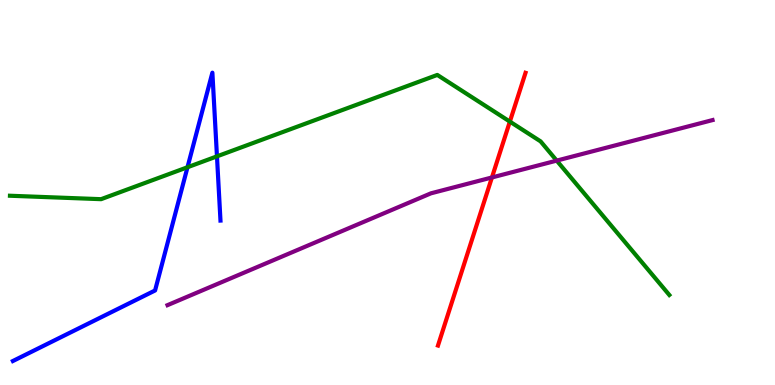[{'lines': ['blue', 'red'], 'intersections': []}, {'lines': ['green', 'red'], 'intersections': [{'x': 6.58, 'y': 6.84}]}, {'lines': ['purple', 'red'], 'intersections': [{'x': 6.35, 'y': 5.39}]}, {'lines': ['blue', 'green'], 'intersections': [{'x': 2.42, 'y': 5.66}, {'x': 2.8, 'y': 5.94}]}, {'lines': ['blue', 'purple'], 'intersections': []}, {'lines': ['green', 'purple'], 'intersections': [{'x': 7.18, 'y': 5.83}]}]